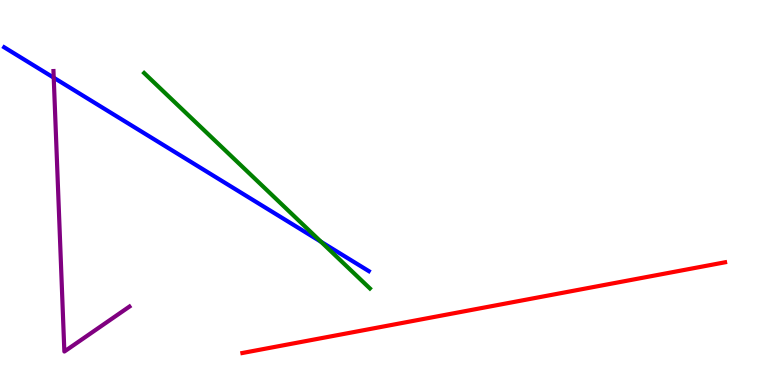[{'lines': ['blue', 'red'], 'intersections': []}, {'lines': ['green', 'red'], 'intersections': []}, {'lines': ['purple', 'red'], 'intersections': []}, {'lines': ['blue', 'green'], 'intersections': [{'x': 4.14, 'y': 3.72}]}, {'lines': ['blue', 'purple'], 'intersections': [{'x': 0.693, 'y': 7.98}]}, {'lines': ['green', 'purple'], 'intersections': []}]